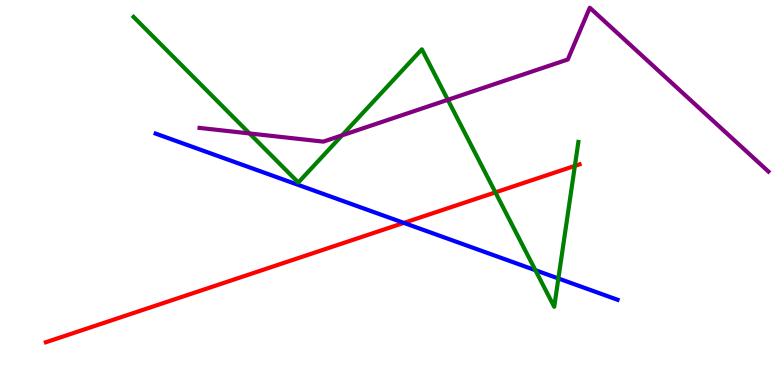[{'lines': ['blue', 'red'], 'intersections': [{'x': 5.21, 'y': 4.21}]}, {'lines': ['green', 'red'], 'intersections': [{'x': 6.39, 'y': 5.0}, {'x': 7.42, 'y': 5.69}]}, {'lines': ['purple', 'red'], 'intersections': []}, {'lines': ['blue', 'green'], 'intersections': [{'x': 6.91, 'y': 2.98}, {'x': 7.2, 'y': 2.77}]}, {'lines': ['blue', 'purple'], 'intersections': []}, {'lines': ['green', 'purple'], 'intersections': [{'x': 3.22, 'y': 6.53}, {'x': 4.41, 'y': 6.48}, {'x': 5.78, 'y': 7.41}]}]